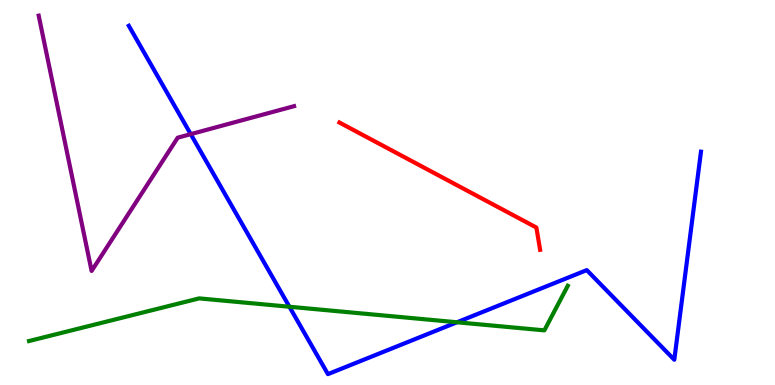[{'lines': ['blue', 'red'], 'intersections': []}, {'lines': ['green', 'red'], 'intersections': []}, {'lines': ['purple', 'red'], 'intersections': []}, {'lines': ['blue', 'green'], 'intersections': [{'x': 3.73, 'y': 2.03}, {'x': 5.9, 'y': 1.63}]}, {'lines': ['blue', 'purple'], 'intersections': [{'x': 2.46, 'y': 6.52}]}, {'lines': ['green', 'purple'], 'intersections': []}]